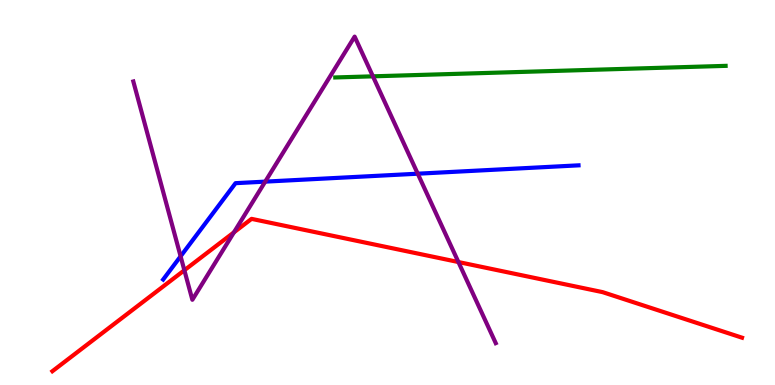[{'lines': ['blue', 'red'], 'intersections': []}, {'lines': ['green', 'red'], 'intersections': []}, {'lines': ['purple', 'red'], 'intersections': [{'x': 2.38, 'y': 2.98}, {'x': 3.02, 'y': 3.97}, {'x': 5.91, 'y': 3.19}]}, {'lines': ['blue', 'green'], 'intersections': []}, {'lines': ['blue', 'purple'], 'intersections': [{'x': 2.33, 'y': 3.34}, {'x': 3.42, 'y': 5.28}, {'x': 5.39, 'y': 5.49}]}, {'lines': ['green', 'purple'], 'intersections': [{'x': 4.81, 'y': 8.02}]}]